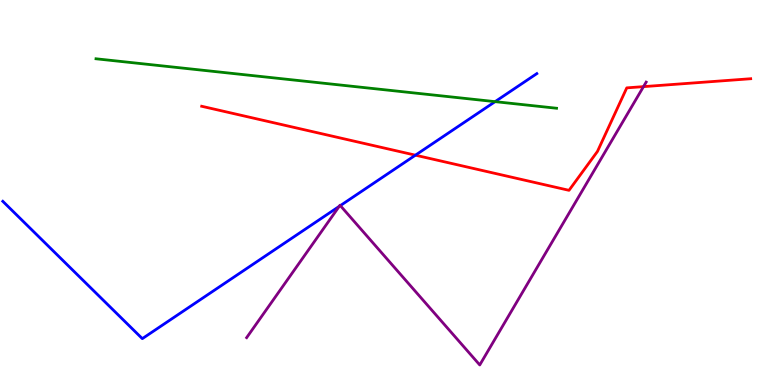[{'lines': ['blue', 'red'], 'intersections': [{'x': 5.36, 'y': 5.97}]}, {'lines': ['green', 'red'], 'intersections': []}, {'lines': ['purple', 'red'], 'intersections': [{'x': 8.3, 'y': 7.75}]}, {'lines': ['blue', 'green'], 'intersections': [{'x': 6.39, 'y': 7.36}]}, {'lines': ['blue', 'purple'], 'intersections': [{'x': 4.38, 'y': 4.64}, {'x': 4.39, 'y': 4.66}]}, {'lines': ['green', 'purple'], 'intersections': []}]